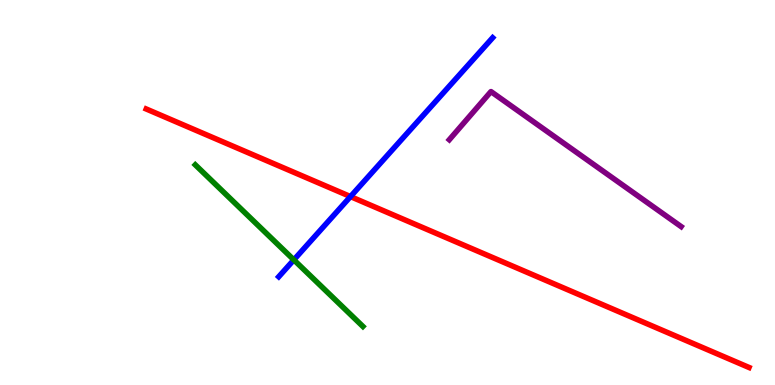[{'lines': ['blue', 'red'], 'intersections': [{'x': 4.52, 'y': 4.89}]}, {'lines': ['green', 'red'], 'intersections': []}, {'lines': ['purple', 'red'], 'intersections': []}, {'lines': ['blue', 'green'], 'intersections': [{'x': 3.79, 'y': 3.25}]}, {'lines': ['blue', 'purple'], 'intersections': []}, {'lines': ['green', 'purple'], 'intersections': []}]